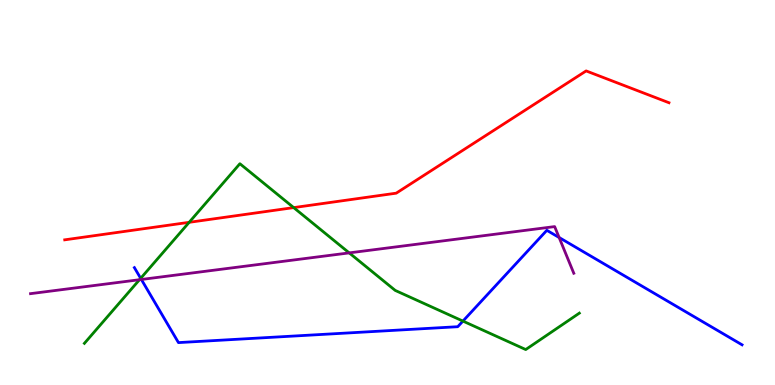[{'lines': ['blue', 'red'], 'intersections': []}, {'lines': ['green', 'red'], 'intersections': [{'x': 2.44, 'y': 4.23}, {'x': 3.79, 'y': 4.61}]}, {'lines': ['purple', 'red'], 'intersections': []}, {'lines': ['blue', 'green'], 'intersections': [{'x': 1.82, 'y': 2.77}, {'x': 5.97, 'y': 1.66}]}, {'lines': ['blue', 'purple'], 'intersections': [{'x': 1.82, 'y': 2.74}, {'x': 7.21, 'y': 3.83}]}, {'lines': ['green', 'purple'], 'intersections': [{'x': 1.8, 'y': 2.73}, {'x': 4.51, 'y': 3.43}]}]